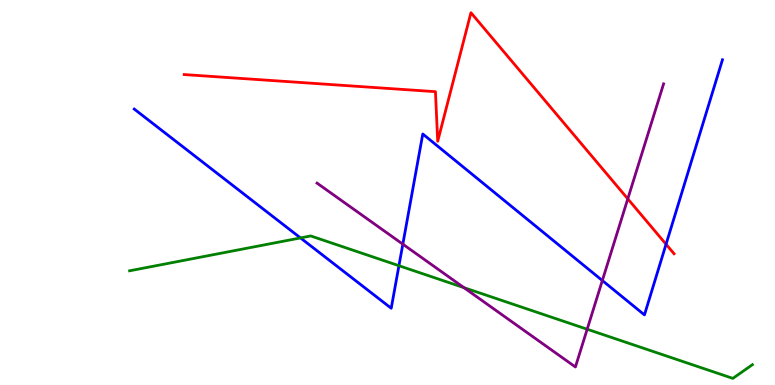[{'lines': ['blue', 'red'], 'intersections': [{'x': 8.59, 'y': 3.66}]}, {'lines': ['green', 'red'], 'intersections': []}, {'lines': ['purple', 'red'], 'intersections': [{'x': 8.1, 'y': 4.84}]}, {'lines': ['blue', 'green'], 'intersections': [{'x': 3.88, 'y': 3.82}, {'x': 5.15, 'y': 3.1}]}, {'lines': ['blue', 'purple'], 'intersections': [{'x': 5.2, 'y': 3.66}, {'x': 7.77, 'y': 2.71}]}, {'lines': ['green', 'purple'], 'intersections': [{'x': 5.99, 'y': 2.53}, {'x': 7.58, 'y': 1.45}]}]